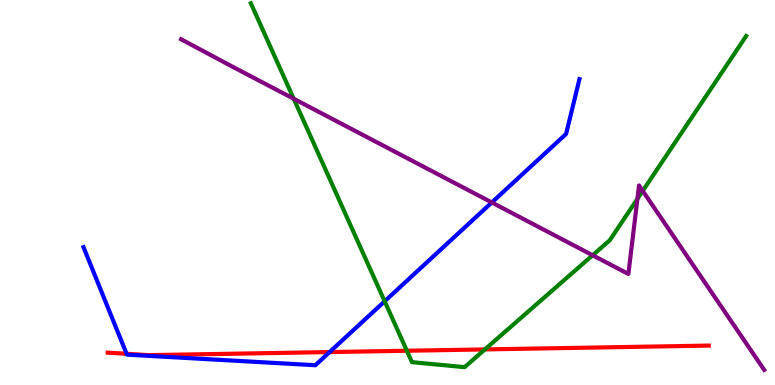[{'lines': ['blue', 'red'], 'intersections': [{'x': 1.63, 'y': 0.811}, {'x': 4.25, 'y': 0.855}]}, {'lines': ['green', 'red'], 'intersections': [{'x': 5.25, 'y': 0.89}, {'x': 6.26, 'y': 0.924}]}, {'lines': ['purple', 'red'], 'intersections': []}, {'lines': ['blue', 'green'], 'intersections': [{'x': 4.96, 'y': 2.17}]}, {'lines': ['blue', 'purple'], 'intersections': [{'x': 6.35, 'y': 4.74}]}, {'lines': ['green', 'purple'], 'intersections': [{'x': 3.79, 'y': 7.44}, {'x': 7.65, 'y': 3.37}, {'x': 8.22, 'y': 4.83}, {'x': 8.29, 'y': 5.04}]}]